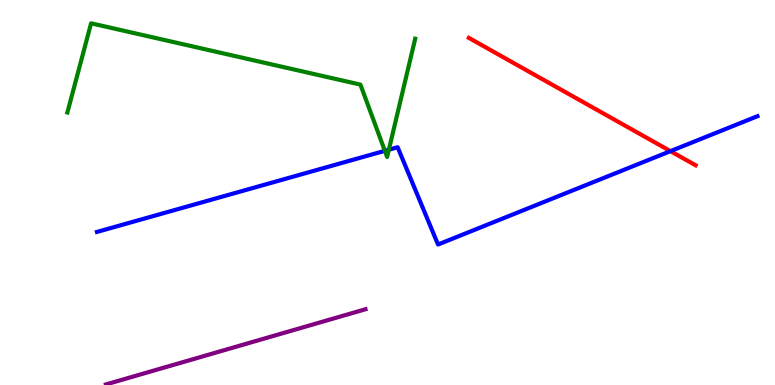[{'lines': ['blue', 'red'], 'intersections': [{'x': 8.65, 'y': 6.07}]}, {'lines': ['green', 'red'], 'intersections': []}, {'lines': ['purple', 'red'], 'intersections': []}, {'lines': ['blue', 'green'], 'intersections': [{'x': 4.97, 'y': 6.08}, {'x': 5.02, 'y': 6.11}]}, {'lines': ['blue', 'purple'], 'intersections': []}, {'lines': ['green', 'purple'], 'intersections': []}]